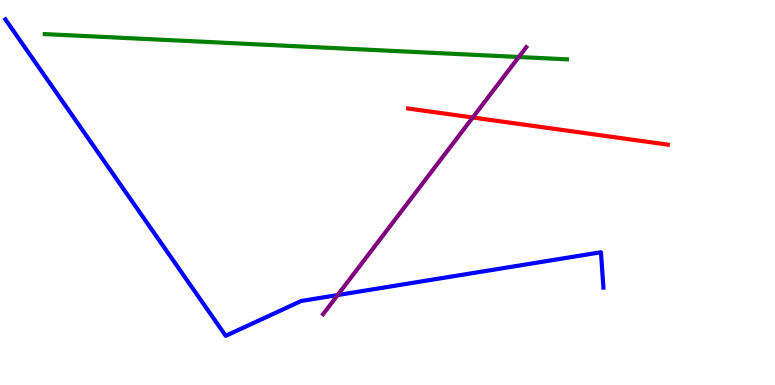[{'lines': ['blue', 'red'], 'intersections': []}, {'lines': ['green', 'red'], 'intersections': []}, {'lines': ['purple', 'red'], 'intersections': [{'x': 6.1, 'y': 6.95}]}, {'lines': ['blue', 'green'], 'intersections': []}, {'lines': ['blue', 'purple'], 'intersections': [{'x': 4.36, 'y': 2.34}]}, {'lines': ['green', 'purple'], 'intersections': [{'x': 6.69, 'y': 8.52}]}]